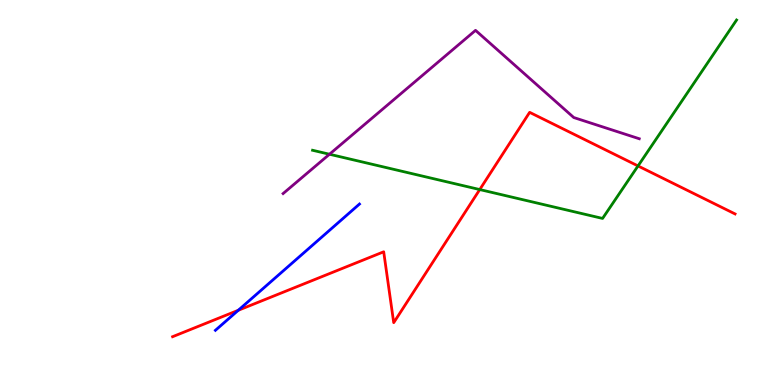[{'lines': ['blue', 'red'], 'intersections': [{'x': 3.07, 'y': 1.94}]}, {'lines': ['green', 'red'], 'intersections': [{'x': 6.19, 'y': 5.08}, {'x': 8.23, 'y': 5.69}]}, {'lines': ['purple', 'red'], 'intersections': []}, {'lines': ['blue', 'green'], 'intersections': []}, {'lines': ['blue', 'purple'], 'intersections': []}, {'lines': ['green', 'purple'], 'intersections': [{'x': 4.25, 'y': 5.99}]}]